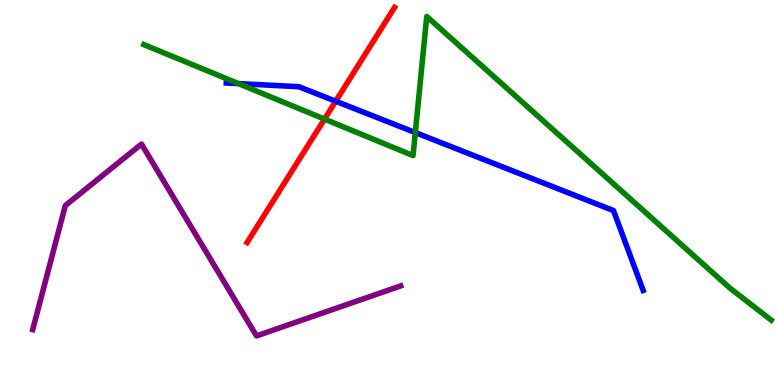[{'lines': ['blue', 'red'], 'intersections': [{'x': 4.33, 'y': 7.37}]}, {'lines': ['green', 'red'], 'intersections': [{'x': 4.19, 'y': 6.91}]}, {'lines': ['purple', 'red'], 'intersections': []}, {'lines': ['blue', 'green'], 'intersections': [{'x': 3.08, 'y': 7.83}, {'x': 5.36, 'y': 6.56}]}, {'lines': ['blue', 'purple'], 'intersections': []}, {'lines': ['green', 'purple'], 'intersections': []}]